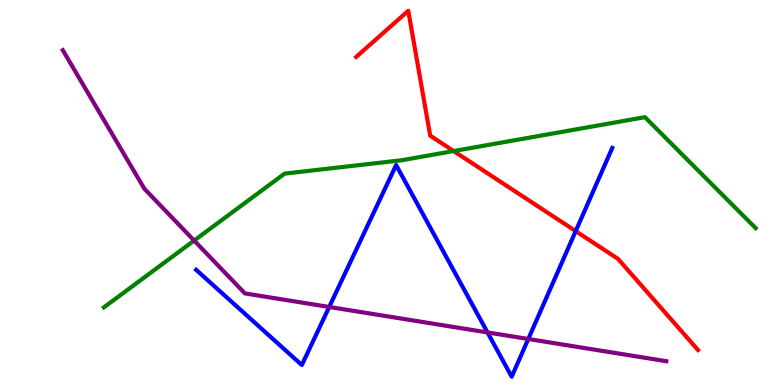[{'lines': ['blue', 'red'], 'intersections': [{'x': 7.43, 'y': 4.0}]}, {'lines': ['green', 'red'], 'intersections': [{'x': 5.85, 'y': 6.08}]}, {'lines': ['purple', 'red'], 'intersections': []}, {'lines': ['blue', 'green'], 'intersections': []}, {'lines': ['blue', 'purple'], 'intersections': [{'x': 4.25, 'y': 2.03}, {'x': 6.29, 'y': 1.37}, {'x': 6.82, 'y': 1.19}]}, {'lines': ['green', 'purple'], 'intersections': [{'x': 2.51, 'y': 3.75}]}]